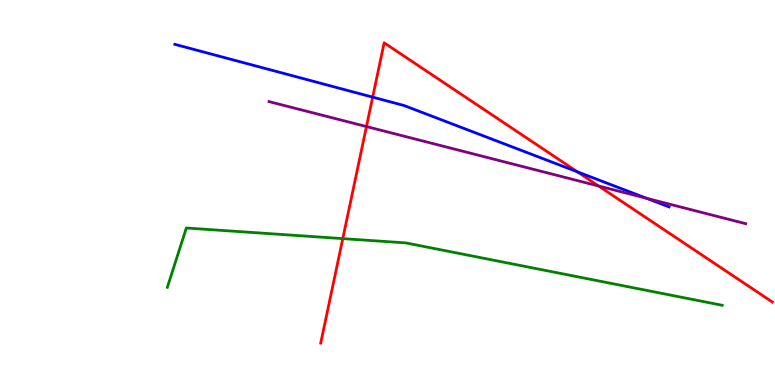[{'lines': ['blue', 'red'], 'intersections': [{'x': 4.81, 'y': 7.48}, {'x': 7.45, 'y': 5.54}]}, {'lines': ['green', 'red'], 'intersections': [{'x': 4.42, 'y': 3.8}]}, {'lines': ['purple', 'red'], 'intersections': [{'x': 4.73, 'y': 6.71}, {'x': 7.72, 'y': 5.17}]}, {'lines': ['blue', 'green'], 'intersections': []}, {'lines': ['blue', 'purple'], 'intersections': [{'x': 8.34, 'y': 4.85}]}, {'lines': ['green', 'purple'], 'intersections': []}]